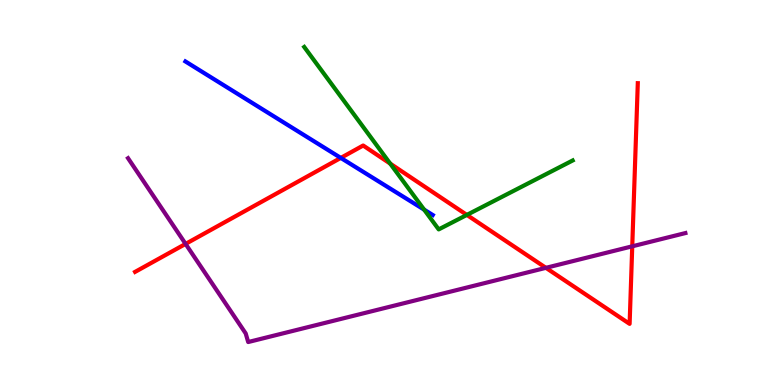[{'lines': ['blue', 'red'], 'intersections': [{'x': 4.4, 'y': 5.9}]}, {'lines': ['green', 'red'], 'intersections': [{'x': 5.03, 'y': 5.75}, {'x': 6.02, 'y': 4.42}]}, {'lines': ['purple', 'red'], 'intersections': [{'x': 2.39, 'y': 3.66}, {'x': 7.04, 'y': 3.04}, {'x': 8.16, 'y': 3.6}]}, {'lines': ['blue', 'green'], 'intersections': [{'x': 5.47, 'y': 4.55}]}, {'lines': ['blue', 'purple'], 'intersections': []}, {'lines': ['green', 'purple'], 'intersections': []}]